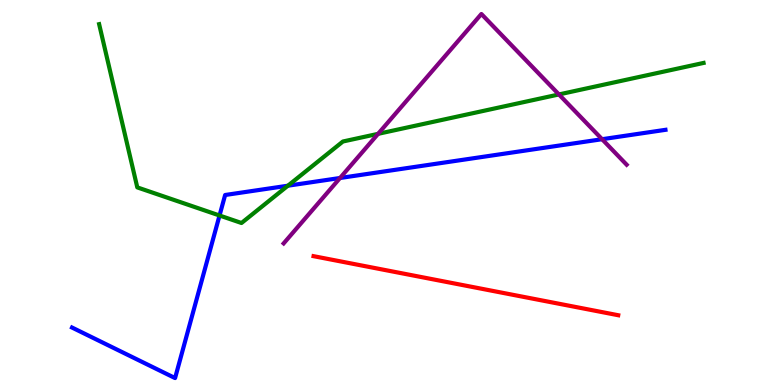[{'lines': ['blue', 'red'], 'intersections': []}, {'lines': ['green', 'red'], 'intersections': []}, {'lines': ['purple', 'red'], 'intersections': []}, {'lines': ['blue', 'green'], 'intersections': [{'x': 2.83, 'y': 4.4}, {'x': 3.71, 'y': 5.18}]}, {'lines': ['blue', 'purple'], 'intersections': [{'x': 4.39, 'y': 5.38}, {'x': 7.77, 'y': 6.38}]}, {'lines': ['green', 'purple'], 'intersections': [{'x': 4.88, 'y': 6.52}, {'x': 7.21, 'y': 7.55}]}]